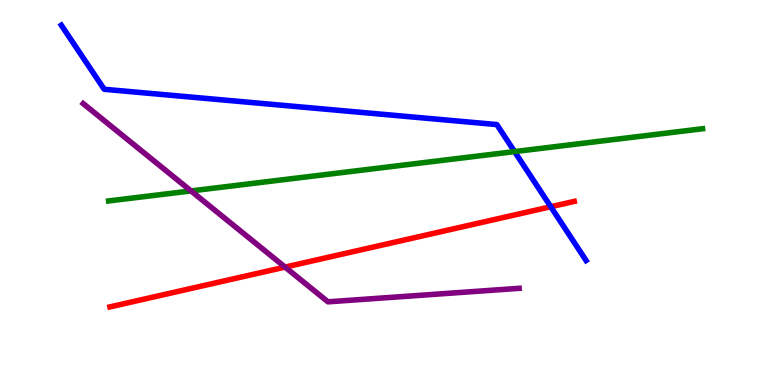[{'lines': ['blue', 'red'], 'intersections': [{'x': 7.11, 'y': 4.63}]}, {'lines': ['green', 'red'], 'intersections': []}, {'lines': ['purple', 'red'], 'intersections': [{'x': 3.68, 'y': 3.06}]}, {'lines': ['blue', 'green'], 'intersections': [{'x': 6.64, 'y': 6.06}]}, {'lines': ['blue', 'purple'], 'intersections': []}, {'lines': ['green', 'purple'], 'intersections': [{'x': 2.46, 'y': 5.04}]}]